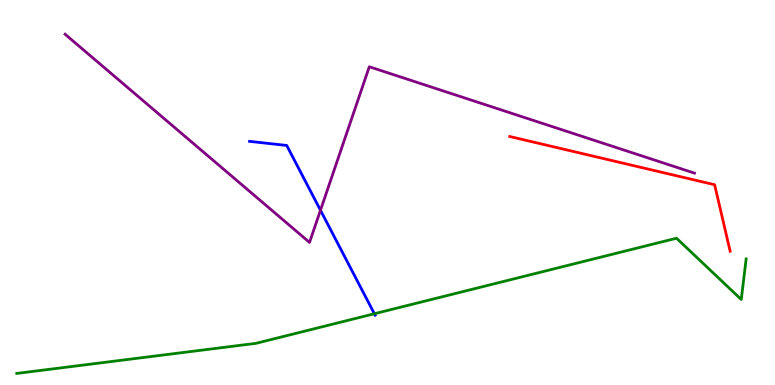[{'lines': ['blue', 'red'], 'intersections': []}, {'lines': ['green', 'red'], 'intersections': []}, {'lines': ['purple', 'red'], 'intersections': []}, {'lines': ['blue', 'green'], 'intersections': [{'x': 4.83, 'y': 1.85}]}, {'lines': ['blue', 'purple'], 'intersections': [{'x': 4.14, 'y': 4.54}]}, {'lines': ['green', 'purple'], 'intersections': []}]